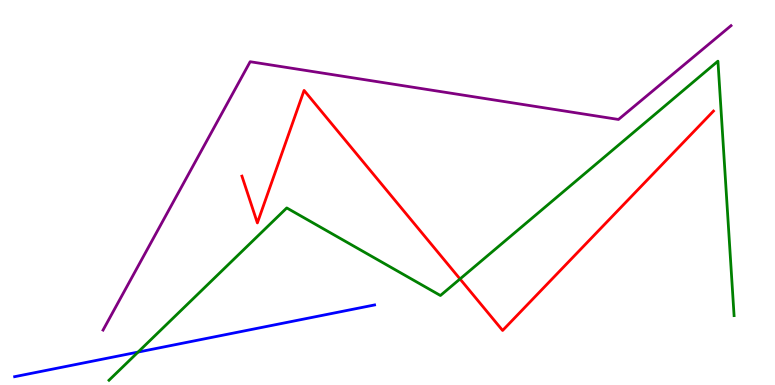[{'lines': ['blue', 'red'], 'intersections': []}, {'lines': ['green', 'red'], 'intersections': [{'x': 5.94, 'y': 2.75}]}, {'lines': ['purple', 'red'], 'intersections': []}, {'lines': ['blue', 'green'], 'intersections': [{'x': 1.78, 'y': 0.855}]}, {'lines': ['blue', 'purple'], 'intersections': []}, {'lines': ['green', 'purple'], 'intersections': []}]